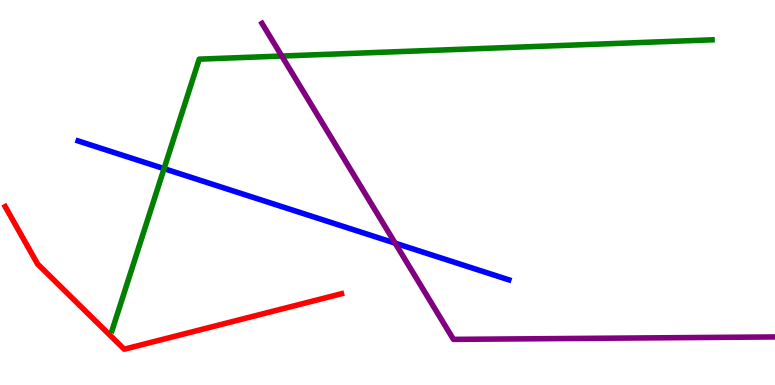[{'lines': ['blue', 'red'], 'intersections': []}, {'lines': ['green', 'red'], 'intersections': []}, {'lines': ['purple', 'red'], 'intersections': []}, {'lines': ['blue', 'green'], 'intersections': [{'x': 2.12, 'y': 5.62}]}, {'lines': ['blue', 'purple'], 'intersections': [{'x': 5.1, 'y': 3.68}]}, {'lines': ['green', 'purple'], 'intersections': [{'x': 3.64, 'y': 8.54}]}]